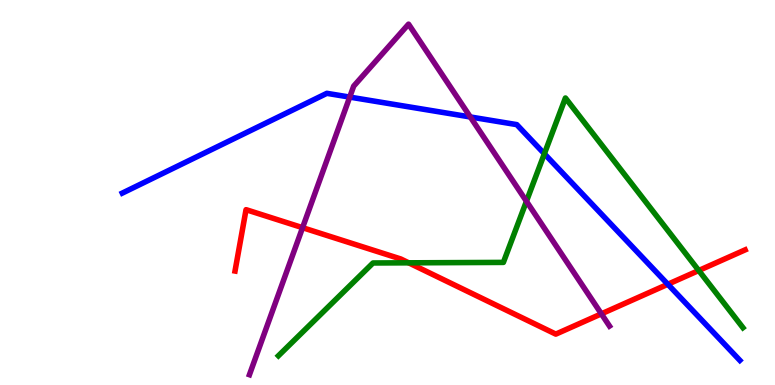[{'lines': ['blue', 'red'], 'intersections': [{'x': 8.62, 'y': 2.62}]}, {'lines': ['green', 'red'], 'intersections': [{'x': 5.27, 'y': 3.17}, {'x': 9.02, 'y': 2.97}]}, {'lines': ['purple', 'red'], 'intersections': [{'x': 3.9, 'y': 4.09}, {'x': 7.76, 'y': 1.85}]}, {'lines': ['blue', 'green'], 'intersections': [{'x': 7.02, 'y': 6.01}]}, {'lines': ['blue', 'purple'], 'intersections': [{'x': 4.51, 'y': 7.48}, {'x': 6.07, 'y': 6.96}]}, {'lines': ['green', 'purple'], 'intersections': [{'x': 6.79, 'y': 4.77}]}]